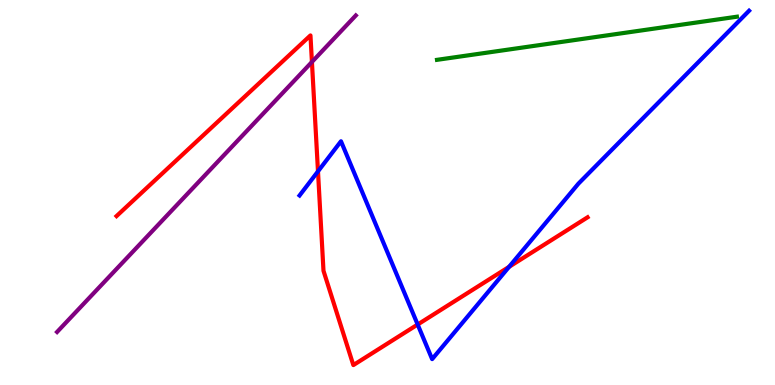[{'lines': ['blue', 'red'], 'intersections': [{'x': 4.1, 'y': 5.55}, {'x': 5.39, 'y': 1.57}, {'x': 6.57, 'y': 3.07}]}, {'lines': ['green', 'red'], 'intersections': []}, {'lines': ['purple', 'red'], 'intersections': [{'x': 4.02, 'y': 8.39}]}, {'lines': ['blue', 'green'], 'intersections': []}, {'lines': ['blue', 'purple'], 'intersections': []}, {'lines': ['green', 'purple'], 'intersections': []}]